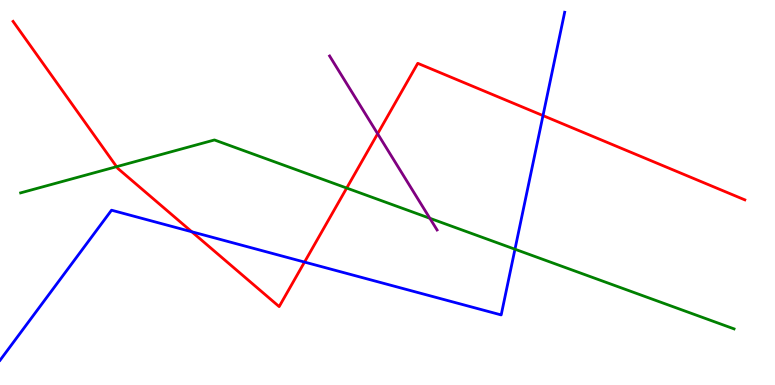[{'lines': ['blue', 'red'], 'intersections': [{'x': 2.47, 'y': 3.98}, {'x': 3.93, 'y': 3.19}, {'x': 7.01, 'y': 7.0}]}, {'lines': ['green', 'red'], 'intersections': [{'x': 1.5, 'y': 5.67}, {'x': 4.47, 'y': 5.12}]}, {'lines': ['purple', 'red'], 'intersections': [{'x': 4.87, 'y': 6.53}]}, {'lines': ['blue', 'green'], 'intersections': [{'x': 6.64, 'y': 3.53}]}, {'lines': ['blue', 'purple'], 'intersections': []}, {'lines': ['green', 'purple'], 'intersections': [{'x': 5.55, 'y': 4.33}]}]